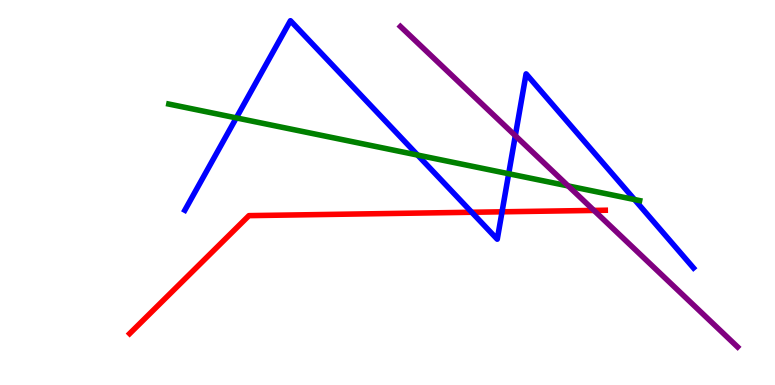[{'lines': ['blue', 'red'], 'intersections': [{'x': 6.09, 'y': 4.49}, {'x': 6.48, 'y': 4.5}]}, {'lines': ['green', 'red'], 'intersections': []}, {'lines': ['purple', 'red'], 'intersections': [{'x': 7.66, 'y': 4.53}]}, {'lines': ['blue', 'green'], 'intersections': [{'x': 3.05, 'y': 6.94}, {'x': 5.39, 'y': 5.97}, {'x': 6.56, 'y': 5.49}, {'x': 8.19, 'y': 4.82}]}, {'lines': ['blue', 'purple'], 'intersections': [{'x': 6.65, 'y': 6.48}]}, {'lines': ['green', 'purple'], 'intersections': [{'x': 7.33, 'y': 5.17}]}]